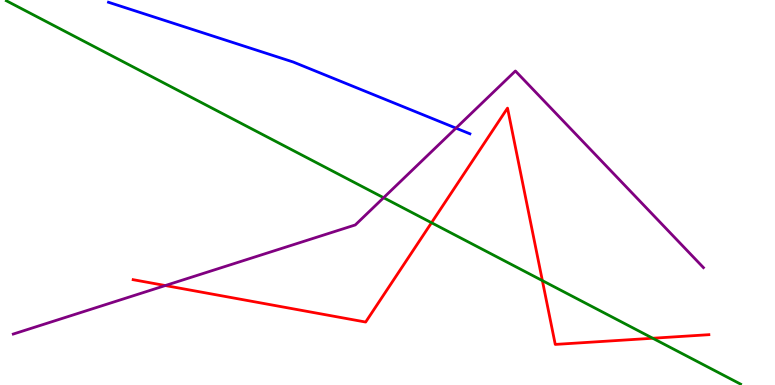[{'lines': ['blue', 'red'], 'intersections': []}, {'lines': ['green', 'red'], 'intersections': [{'x': 5.57, 'y': 4.21}, {'x': 7.0, 'y': 2.71}, {'x': 8.42, 'y': 1.21}]}, {'lines': ['purple', 'red'], 'intersections': [{'x': 2.13, 'y': 2.58}]}, {'lines': ['blue', 'green'], 'intersections': []}, {'lines': ['blue', 'purple'], 'intersections': [{'x': 5.88, 'y': 6.67}]}, {'lines': ['green', 'purple'], 'intersections': [{'x': 4.95, 'y': 4.86}]}]